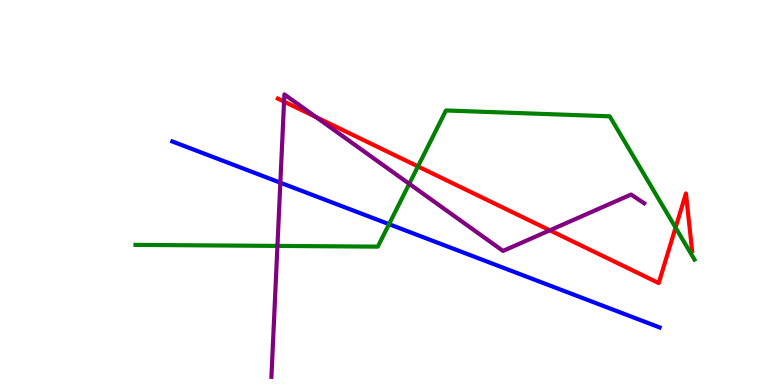[{'lines': ['blue', 'red'], 'intersections': []}, {'lines': ['green', 'red'], 'intersections': [{'x': 5.39, 'y': 5.68}, {'x': 8.72, 'y': 4.09}]}, {'lines': ['purple', 'red'], 'intersections': [{'x': 3.67, 'y': 7.36}, {'x': 4.08, 'y': 6.96}, {'x': 7.09, 'y': 4.02}]}, {'lines': ['blue', 'green'], 'intersections': [{'x': 5.02, 'y': 4.18}]}, {'lines': ['blue', 'purple'], 'intersections': [{'x': 3.62, 'y': 5.25}]}, {'lines': ['green', 'purple'], 'intersections': [{'x': 3.58, 'y': 3.61}, {'x': 5.28, 'y': 5.23}]}]